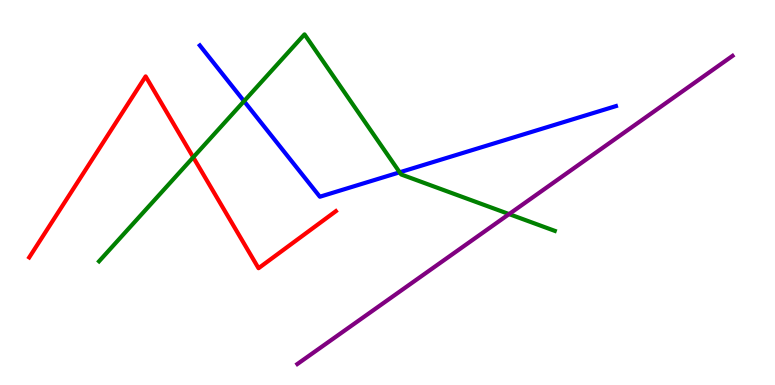[{'lines': ['blue', 'red'], 'intersections': []}, {'lines': ['green', 'red'], 'intersections': [{'x': 2.49, 'y': 5.91}]}, {'lines': ['purple', 'red'], 'intersections': []}, {'lines': ['blue', 'green'], 'intersections': [{'x': 3.15, 'y': 7.37}, {'x': 5.16, 'y': 5.52}]}, {'lines': ['blue', 'purple'], 'intersections': []}, {'lines': ['green', 'purple'], 'intersections': [{'x': 6.57, 'y': 4.44}]}]